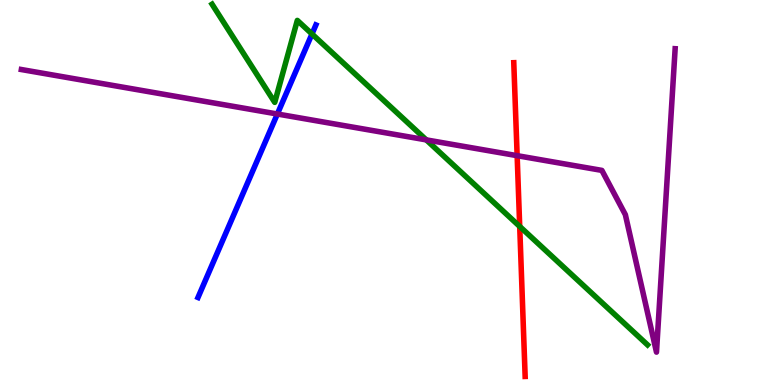[{'lines': ['blue', 'red'], 'intersections': []}, {'lines': ['green', 'red'], 'intersections': [{'x': 6.71, 'y': 4.12}]}, {'lines': ['purple', 'red'], 'intersections': [{'x': 6.67, 'y': 5.96}]}, {'lines': ['blue', 'green'], 'intersections': [{'x': 4.03, 'y': 9.12}]}, {'lines': ['blue', 'purple'], 'intersections': [{'x': 3.58, 'y': 7.04}]}, {'lines': ['green', 'purple'], 'intersections': [{'x': 5.5, 'y': 6.37}]}]